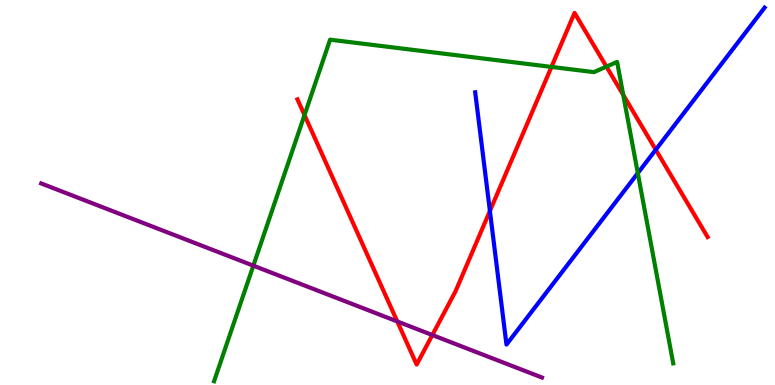[{'lines': ['blue', 'red'], 'intersections': [{'x': 6.32, 'y': 4.52}, {'x': 8.46, 'y': 6.11}]}, {'lines': ['green', 'red'], 'intersections': [{'x': 3.93, 'y': 7.01}, {'x': 7.12, 'y': 8.26}, {'x': 7.82, 'y': 8.27}, {'x': 8.04, 'y': 7.53}]}, {'lines': ['purple', 'red'], 'intersections': [{'x': 5.13, 'y': 1.65}, {'x': 5.58, 'y': 1.3}]}, {'lines': ['blue', 'green'], 'intersections': [{'x': 8.23, 'y': 5.5}]}, {'lines': ['blue', 'purple'], 'intersections': []}, {'lines': ['green', 'purple'], 'intersections': [{'x': 3.27, 'y': 3.1}]}]